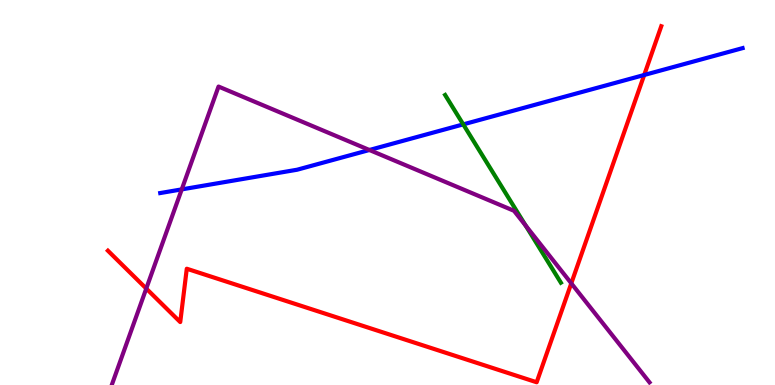[{'lines': ['blue', 'red'], 'intersections': [{'x': 8.31, 'y': 8.05}]}, {'lines': ['green', 'red'], 'intersections': []}, {'lines': ['purple', 'red'], 'intersections': [{'x': 1.89, 'y': 2.51}, {'x': 7.37, 'y': 2.64}]}, {'lines': ['blue', 'green'], 'intersections': [{'x': 5.98, 'y': 6.77}]}, {'lines': ['blue', 'purple'], 'intersections': [{'x': 2.35, 'y': 5.08}, {'x': 4.77, 'y': 6.1}]}, {'lines': ['green', 'purple'], 'intersections': [{'x': 6.78, 'y': 4.14}]}]